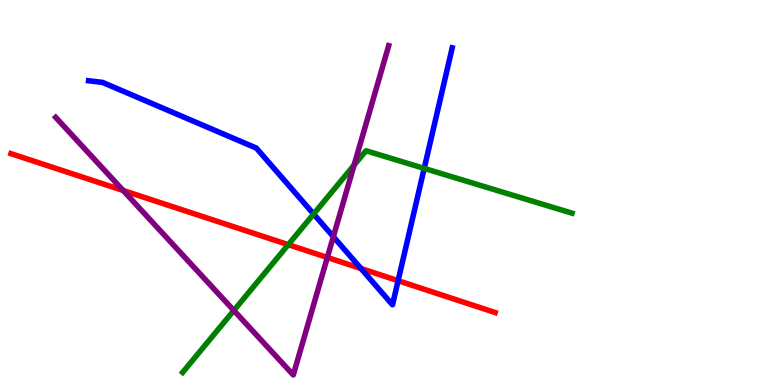[{'lines': ['blue', 'red'], 'intersections': [{'x': 4.66, 'y': 3.03}, {'x': 5.14, 'y': 2.71}]}, {'lines': ['green', 'red'], 'intersections': [{'x': 3.72, 'y': 3.65}]}, {'lines': ['purple', 'red'], 'intersections': [{'x': 1.59, 'y': 5.05}, {'x': 4.22, 'y': 3.31}]}, {'lines': ['blue', 'green'], 'intersections': [{'x': 4.05, 'y': 4.44}, {'x': 5.47, 'y': 5.63}]}, {'lines': ['blue', 'purple'], 'intersections': [{'x': 4.3, 'y': 3.85}]}, {'lines': ['green', 'purple'], 'intersections': [{'x': 3.02, 'y': 1.94}, {'x': 4.57, 'y': 5.71}]}]